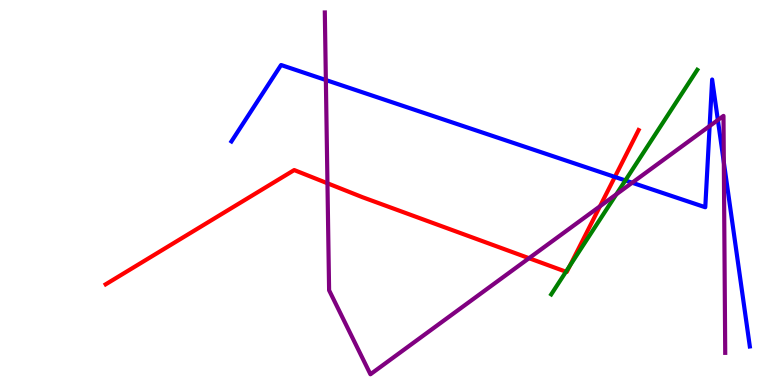[{'lines': ['blue', 'red'], 'intersections': [{'x': 7.93, 'y': 5.4}]}, {'lines': ['green', 'red'], 'intersections': [{'x': 7.3, 'y': 2.94}, {'x': 7.35, 'y': 3.1}]}, {'lines': ['purple', 'red'], 'intersections': [{'x': 4.23, 'y': 5.24}, {'x': 6.83, 'y': 3.29}, {'x': 7.74, 'y': 4.64}]}, {'lines': ['blue', 'green'], 'intersections': [{'x': 8.07, 'y': 5.31}]}, {'lines': ['blue', 'purple'], 'intersections': [{'x': 4.2, 'y': 7.92}, {'x': 8.16, 'y': 5.25}, {'x': 9.16, 'y': 6.73}, {'x': 9.26, 'y': 6.88}, {'x': 9.34, 'y': 5.78}]}, {'lines': ['green', 'purple'], 'intersections': [{'x': 7.95, 'y': 4.95}]}]